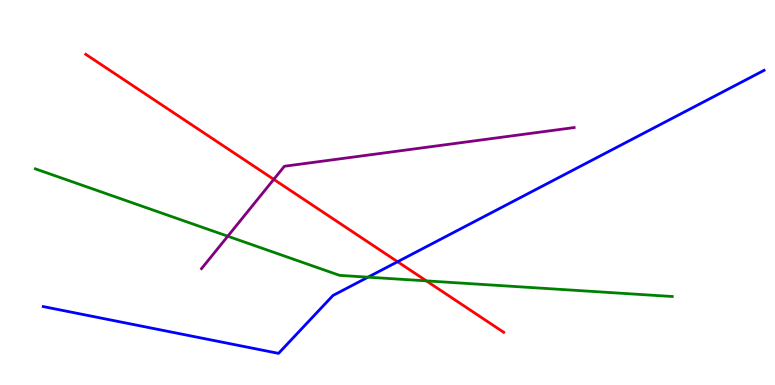[{'lines': ['blue', 'red'], 'intersections': [{'x': 5.13, 'y': 3.2}]}, {'lines': ['green', 'red'], 'intersections': [{'x': 5.5, 'y': 2.7}]}, {'lines': ['purple', 'red'], 'intersections': [{'x': 3.53, 'y': 5.34}]}, {'lines': ['blue', 'green'], 'intersections': [{'x': 4.75, 'y': 2.8}]}, {'lines': ['blue', 'purple'], 'intersections': []}, {'lines': ['green', 'purple'], 'intersections': [{'x': 2.94, 'y': 3.86}]}]